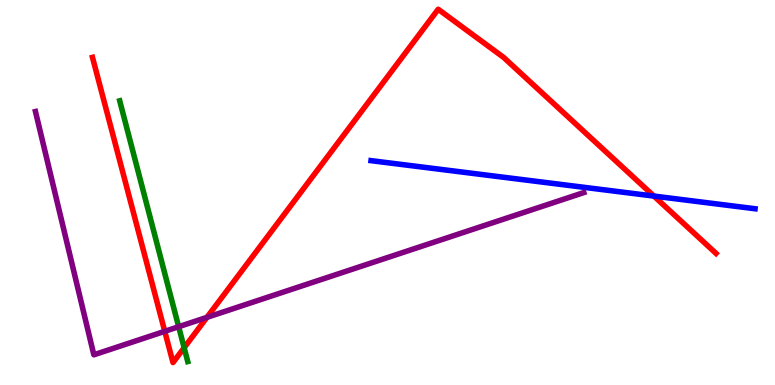[{'lines': ['blue', 'red'], 'intersections': [{'x': 8.44, 'y': 4.91}]}, {'lines': ['green', 'red'], 'intersections': [{'x': 2.38, 'y': 0.968}]}, {'lines': ['purple', 'red'], 'intersections': [{'x': 2.13, 'y': 1.39}, {'x': 2.67, 'y': 1.76}]}, {'lines': ['blue', 'green'], 'intersections': []}, {'lines': ['blue', 'purple'], 'intersections': []}, {'lines': ['green', 'purple'], 'intersections': [{'x': 2.31, 'y': 1.51}]}]